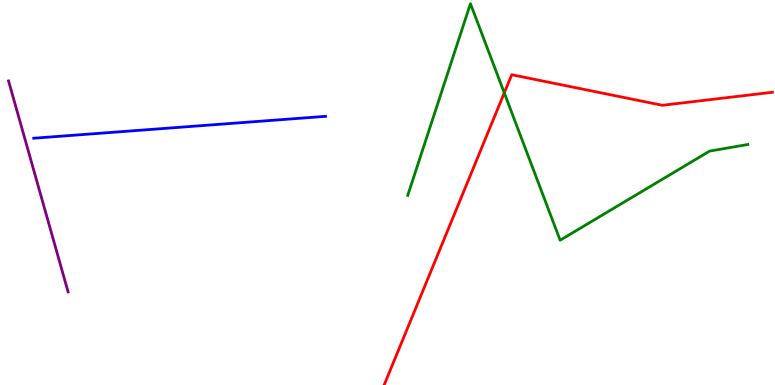[{'lines': ['blue', 'red'], 'intersections': []}, {'lines': ['green', 'red'], 'intersections': [{'x': 6.51, 'y': 7.59}]}, {'lines': ['purple', 'red'], 'intersections': []}, {'lines': ['blue', 'green'], 'intersections': []}, {'lines': ['blue', 'purple'], 'intersections': []}, {'lines': ['green', 'purple'], 'intersections': []}]